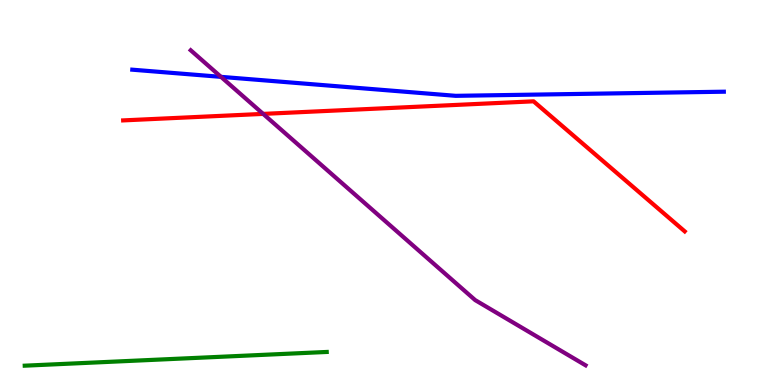[{'lines': ['blue', 'red'], 'intersections': []}, {'lines': ['green', 'red'], 'intersections': []}, {'lines': ['purple', 'red'], 'intersections': [{'x': 3.4, 'y': 7.04}]}, {'lines': ['blue', 'green'], 'intersections': []}, {'lines': ['blue', 'purple'], 'intersections': [{'x': 2.85, 'y': 8.0}]}, {'lines': ['green', 'purple'], 'intersections': []}]